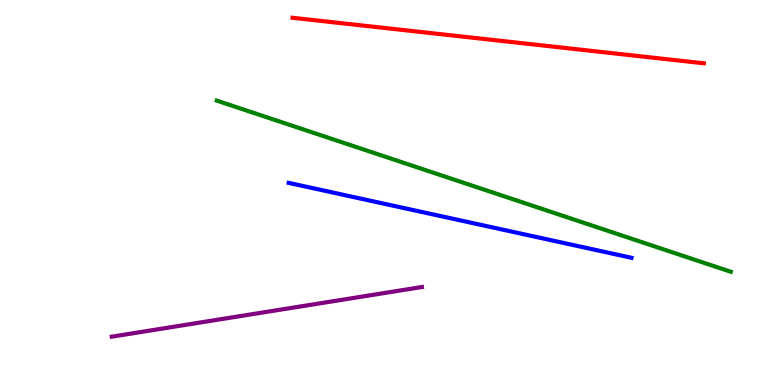[{'lines': ['blue', 'red'], 'intersections': []}, {'lines': ['green', 'red'], 'intersections': []}, {'lines': ['purple', 'red'], 'intersections': []}, {'lines': ['blue', 'green'], 'intersections': []}, {'lines': ['blue', 'purple'], 'intersections': []}, {'lines': ['green', 'purple'], 'intersections': []}]